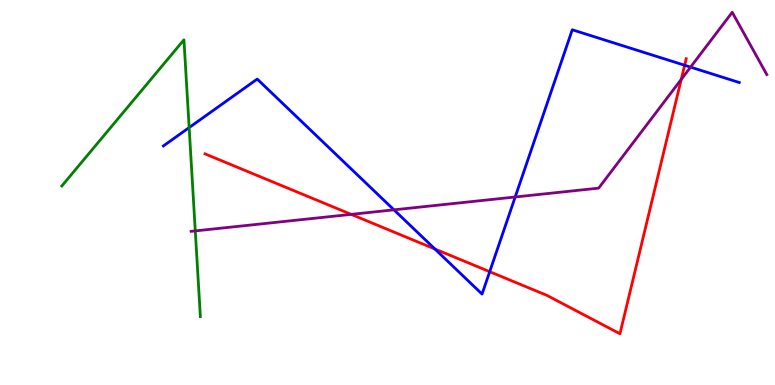[{'lines': ['blue', 'red'], 'intersections': [{'x': 5.61, 'y': 3.53}, {'x': 6.32, 'y': 2.94}, {'x': 8.83, 'y': 8.31}]}, {'lines': ['green', 'red'], 'intersections': []}, {'lines': ['purple', 'red'], 'intersections': [{'x': 4.53, 'y': 4.43}, {'x': 8.79, 'y': 7.94}]}, {'lines': ['blue', 'green'], 'intersections': [{'x': 2.44, 'y': 6.69}]}, {'lines': ['blue', 'purple'], 'intersections': [{'x': 5.08, 'y': 4.55}, {'x': 6.65, 'y': 4.88}, {'x': 8.91, 'y': 8.26}]}, {'lines': ['green', 'purple'], 'intersections': [{'x': 2.52, 'y': 4.0}]}]